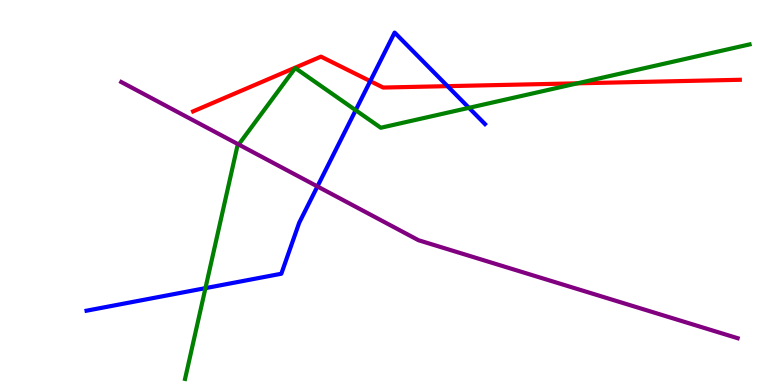[{'lines': ['blue', 'red'], 'intersections': [{'x': 4.78, 'y': 7.89}, {'x': 5.77, 'y': 7.76}]}, {'lines': ['green', 'red'], 'intersections': [{'x': 7.45, 'y': 7.84}]}, {'lines': ['purple', 'red'], 'intersections': []}, {'lines': ['blue', 'green'], 'intersections': [{'x': 2.65, 'y': 2.52}, {'x': 4.59, 'y': 7.14}, {'x': 6.05, 'y': 7.2}]}, {'lines': ['blue', 'purple'], 'intersections': [{'x': 4.1, 'y': 5.16}]}, {'lines': ['green', 'purple'], 'intersections': [{'x': 3.08, 'y': 6.25}]}]